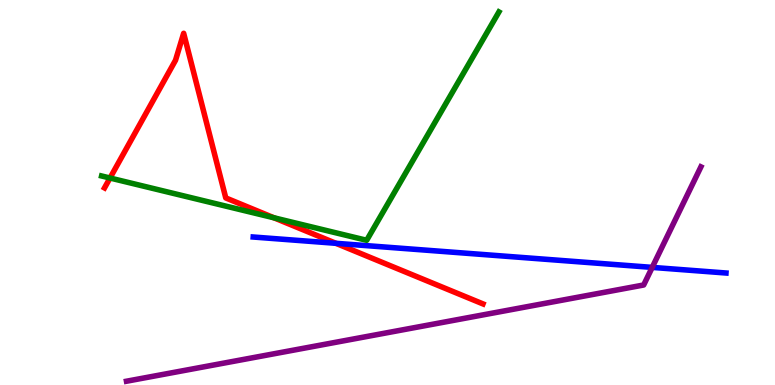[{'lines': ['blue', 'red'], 'intersections': [{'x': 4.33, 'y': 3.68}]}, {'lines': ['green', 'red'], 'intersections': [{'x': 1.42, 'y': 5.38}, {'x': 3.54, 'y': 4.34}]}, {'lines': ['purple', 'red'], 'intersections': []}, {'lines': ['blue', 'green'], 'intersections': []}, {'lines': ['blue', 'purple'], 'intersections': [{'x': 8.42, 'y': 3.05}]}, {'lines': ['green', 'purple'], 'intersections': []}]